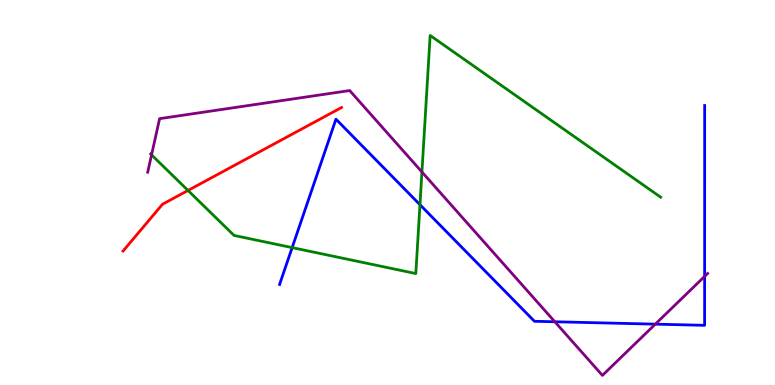[{'lines': ['blue', 'red'], 'intersections': []}, {'lines': ['green', 'red'], 'intersections': [{'x': 2.43, 'y': 5.05}]}, {'lines': ['purple', 'red'], 'intersections': []}, {'lines': ['blue', 'green'], 'intersections': [{'x': 3.77, 'y': 3.57}, {'x': 5.42, 'y': 4.68}]}, {'lines': ['blue', 'purple'], 'intersections': [{'x': 7.16, 'y': 1.64}, {'x': 8.46, 'y': 1.58}, {'x': 9.09, 'y': 2.82}]}, {'lines': ['green', 'purple'], 'intersections': [{'x': 1.96, 'y': 5.98}, {'x': 5.44, 'y': 5.53}]}]